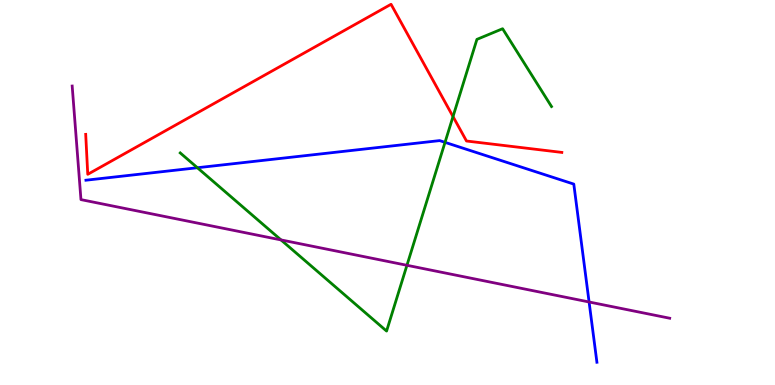[{'lines': ['blue', 'red'], 'intersections': []}, {'lines': ['green', 'red'], 'intersections': [{'x': 5.85, 'y': 6.97}]}, {'lines': ['purple', 'red'], 'intersections': []}, {'lines': ['blue', 'green'], 'intersections': [{'x': 2.55, 'y': 5.64}, {'x': 5.74, 'y': 6.3}]}, {'lines': ['blue', 'purple'], 'intersections': [{'x': 7.6, 'y': 2.16}]}, {'lines': ['green', 'purple'], 'intersections': [{'x': 3.63, 'y': 3.77}, {'x': 5.25, 'y': 3.11}]}]